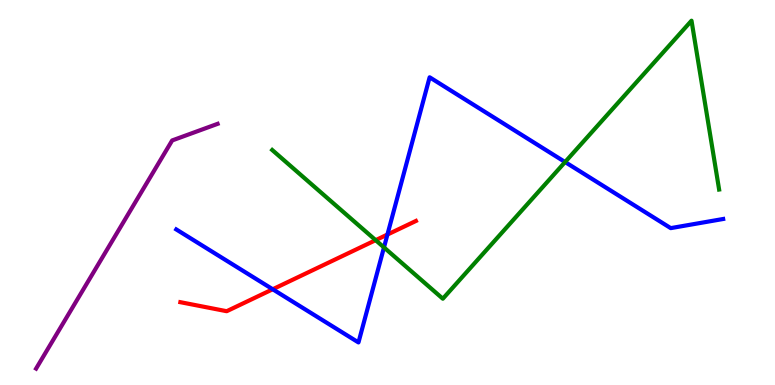[{'lines': ['blue', 'red'], 'intersections': [{'x': 3.52, 'y': 2.49}, {'x': 5.0, 'y': 3.91}]}, {'lines': ['green', 'red'], 'intersections': [{'x': 4.85, 'y': 3.76}]}, {'lines': ['purple', 'red'], 'intersections': []}, {'lines': ['blue', 'green'], 'intersections': [{'x': 4.95, 'y': 3.57}, {'x': 7.29, 'y': 5.79}]}, {'lines': ['blue', 'purple'], 'intersections': []}, {'lines': ['green', 'purple'], 'intersections': []}]